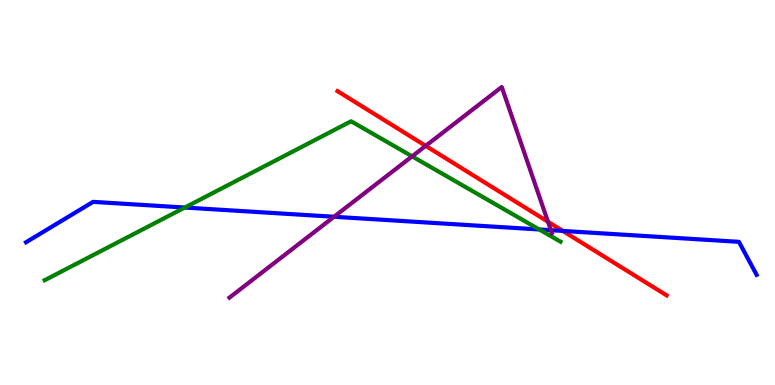[{'lines': ['blue', 'red'], 'intersections': [{'x': 7.26, 'y': 4.0}]}, {'lines': ['green', 'red'], 'intersections': []}, {'lines': ['purple', 'red'], 'intersections': [{'x': 5.49, 'y': 6.21}, {'x': 7.07, 'y': 4.24}]}, {'lines': ['blue', 'green'], 'intersections': [{'x': 2.38, 'y': 4.61}, {'x': 6.96, 'y': 4.04}]}, {'lines': ['blue', 'purple'], 'intersections': [{'x': 4.31, 'y': 4.37}, {'x': 7.11, 'y': 4.02}]}, {'lines': ['green', 'purple'], 'intersections': [{'x': 5.32, 'y': 5.94}]}]